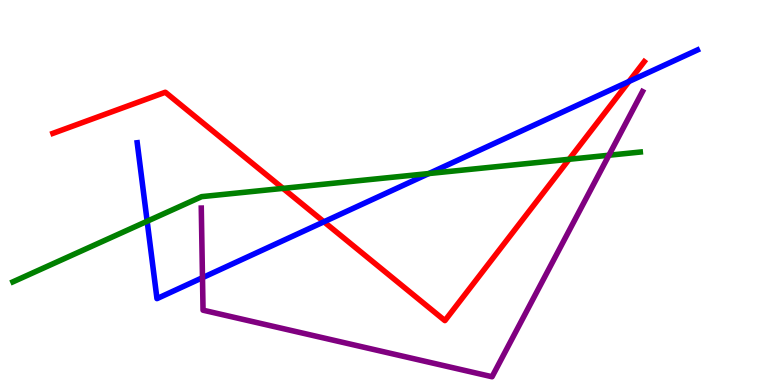[{'lines': ['blue', 'red'], 'intersections': [{'x': 4.18, 'y': 4.24}, {'x': 8.12, 'y': 7.88}]}, {'lines': ['green', 'red'], 'intersections': [{'x': 3.65, 'y': 5.11}, {'x': 7.34, 'y': 5.86}]}, {'lines': ['purple', 'red'], 'intersections': []}, {'lines': ['blue', 'green'], 'intersections': [{'x': 1.9, 'y': 4.25}, {'x': 5.53, 'y': 5.49}]}, {'lines': ['blue', 'purple'], 'intersections': [{'x': 2.61, 'y': 2.79}]}, {'lines': ['green', 'purple'], 'intersections': [{'x': 7.86, 'y': 5.97}]}]